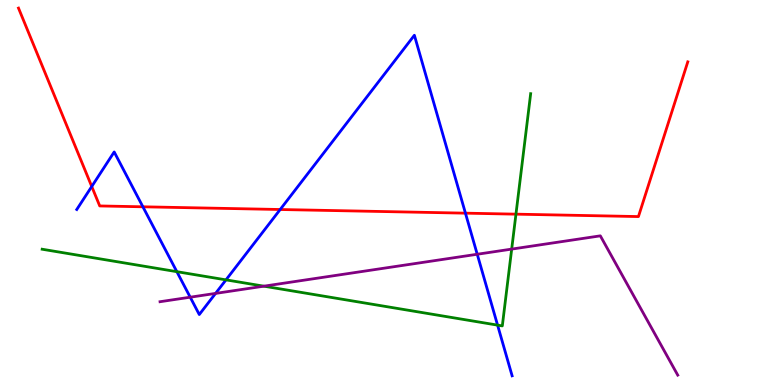[{'lines': ['blue', 'red'], 'intersections': [{'x': 1.18, 'y': 5.16}, {'x': 1.84, 'y': 4.63}, {'x': 3.62, 'y': 4.56}, {'x': 6.01, 'y': 4.46}]}, {'lines': ['green', 'red'], 'intersections': [{'x': 6.66, 'y': 4.44}]}, {'lines': ['purple', 'red'], 'intersections': []}, {'lines': ['blue', 'green'], 'intersections': [{'x': 2.28, 'y': 2.94}, {'x': 2.92, 'y': 2.73}, {'x': 6.42, 'y': 1.56}]}, {'lines': ['blue', 'purple'], 'intersections': [{'x': 2.45, 'y': 2.28}, {'x': 2.78, 'y': 2.38}, {'x': 6.16, 'y': 3.4}]}, {'lines': ['green', 'purple'], 'intersections': [{'x': 3.4, 'y': 2.57}, {'x': 6.6, 'y': 3.53}]}]